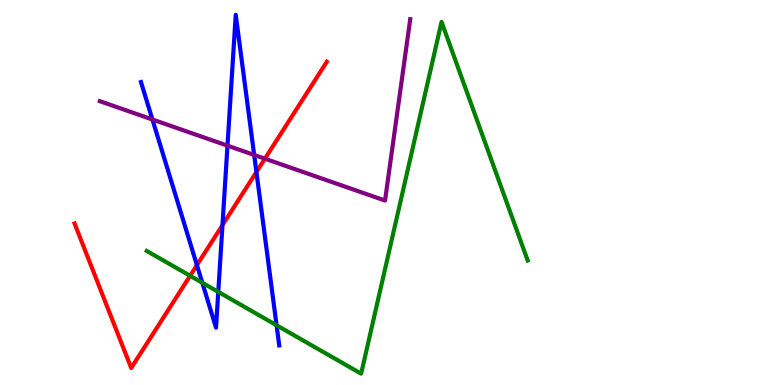[{'lines': ['blue', 'red'], 'intersections': [{'x': 2.54, 'y': 3.11}, {'x': 2.87, 'y': 4.15}, {'x': 3.31, 'y': 5.53}]}, {'lines': ['green', 'red'], 'intersections': [{'x': 2.45, 'y': 2.84}]}, {'lines': ['purple', 'red'], 'intersections': [{'x': 3.42, 'y': 5.88}]}, {'lines': ['blue', 'green'], 'intersections': [{'x': 2.61, 'y': 2.66}, {'x': 2.82, 'y': 2.42}, {'x': 3.57, 'y': 1.55}]}, {'lines': ['blue', 'purple'], 'intersections': [{'x': 1.97, 'y': 6.9}, {'x': 2.94, 'y': 6.22}, {'x': 3.28, 'y': 5.98}]}, {'lines': ['green', 'purple'], 'intersections': []}]